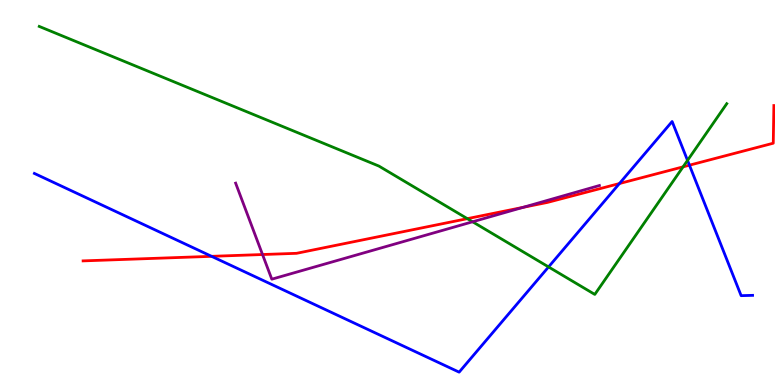[{'lines': ['blue', 'red'], 'intersections': [{'x': 2.73, 'y': 3.34}, {'x': 7.99, 'y': 5.23}, {'x': 8.9, 'y': 5.71}]}, {'lines': ['green', 'red'], 'intersections': [{'x': 6.03, 'y': 4.32}, {'x': 8.81, 'y': 5.67}]}, {'lines': ['purple', 'red'], 'intersections': [{'x': 3.39, 'y': 3.39}, {'x': 6.75, 'y': 4.61}]}, {'lines': ['blue', 'green'], 'intersections': [{'x': 7.08, 'y': 3.07}, {'x': 8.87, 'y': 5.83}]}, {'lines': ['blue', 'purple'], 'intersections': []}, {'lines': ['green', 'purple'], 'intersections': [{'x': 6.1, 'y': 4.24}]}]